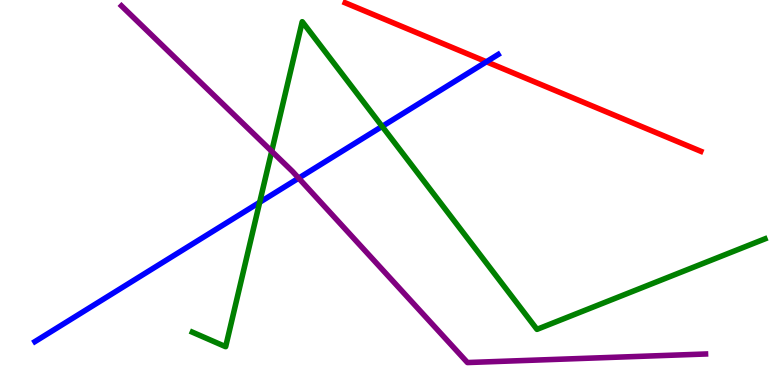[{'lines': ['blue', 'red'], 'intersections': [{'x': 6.28, 'y': 8.4}]}, {'lines': ['green', 'red'], 'intersections': []}, {'lines': ['purple', 'red'], 'intersections': []}, {'lines': ['blue', 'green'], 'intersections': [{'x': 3.35, 'y': 4.75}, {'x': 4.93, 'y': 6.72}]}, {'lines': ['blue', 'purple'], 'intersections': [{'x': 3.85, 'y': 5.37}]}, {'lines': ['green', 'purple'], 'intersections': [{'x': 3.51, 'y': 6.07}]}]